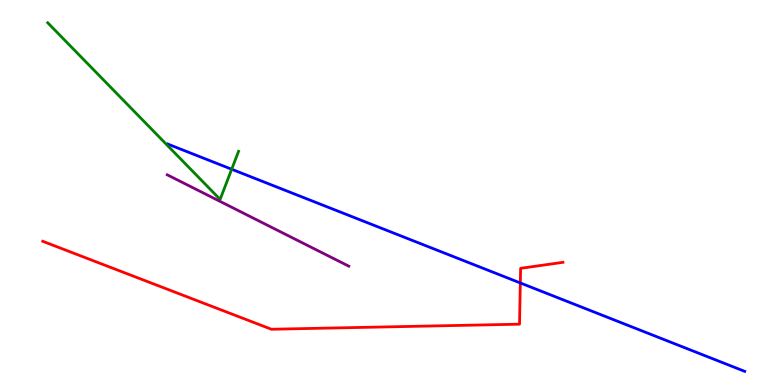[{'lines': ['blue', 'red'], 'intersections': [{'x': 6.71, 'y': 2.65}]}, {'lines': ['green', 'red'], 'intersections': []}, {'lines': ['purple', 'red'], 'intersections': []}, {'lines': ['blue', 'green'], 'intersections': [{'x': 2.99, 'y': 5.6}]}, {'lines': ['blue', 'purple'], 'intersections': []}, {'lines': ['green', 'purple'], 'intersections': []}]